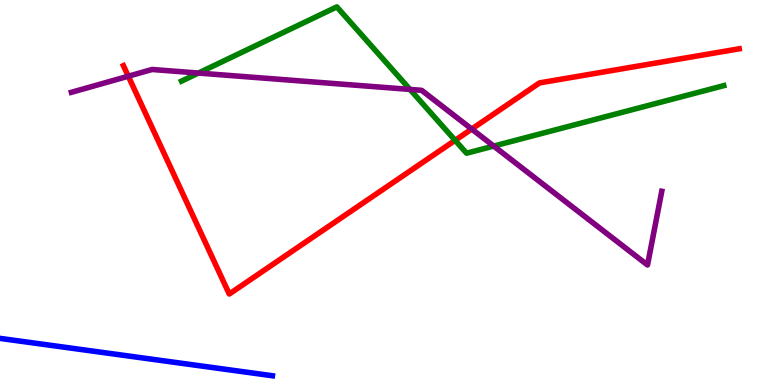[{'lines': ['blue', 'red'], 'intersections': []}, {'lines': ['green', 'red'], 'intersections': [{'x': 5.87, 'y': 6.36}]}, {'lines': ['purple', 'red'], 'intersections': [{'x': 1.66, 'y': 8.02}, {'x': 6.09, 'y': 6.65}]}, {'lines': ['blue', 'green'], 'intersections': []}, {'lines': ['blue', 'purple'], 'intersections': []}, {'lines': ['green', 'purple'], 'intersections': [{'x': 2.56, 'y': 8.1}, {'x': 5.29, 'y': 7.68}, {'x': 6.37, 'y': 6.21}]}]